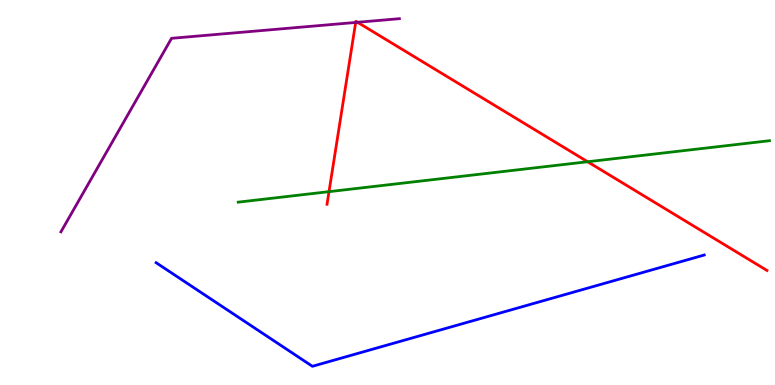[{'lines': ['blue', 'red'], 'intersections': []}, {'lines': ['green', 'red'], 'intersections': [{'x': 4.25, 'y': 5.02}, {'x': 7.58, 'y': 5.8}]}, {'lines': ['purple', 'red'], 'intersections': [{'x': 4.59, 'y': 9.42}, {'x': 4.61, 'y': 9.42}]}, {'lines': ['blue', 'green'], 'intersections': []}, {'lines': ['blue', 'purple'], 'intersections': []}, {'lines': ['green', 'purple'], 'intersections': []}]